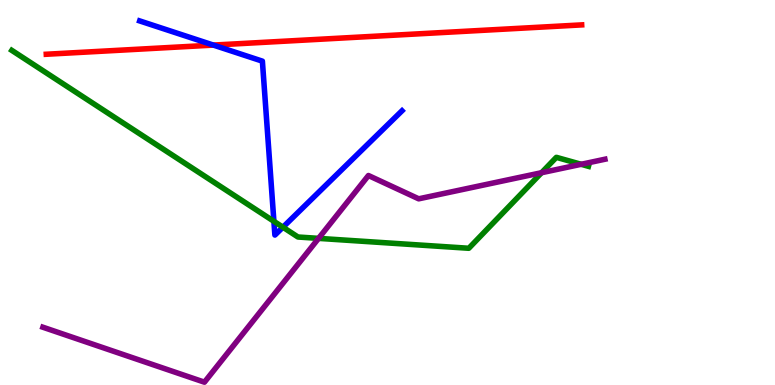[{'lines': ['blue', 'red'], 'intersections': [{'x': 2.75, 'y': 8.83}]}, {'lines': ['green', 'red'], 'intersections': []}, {'lines': ['purple', 'red'], 'intersections': []}, {'lines': ['blue', 'green'], 'intersections': [{'x': 3.53, 'y': 4.25}, {'x': 3.65, 'y': 4.1}]}, {'lines': ['blue', 'purple'], 'intersections': []}, {'lines': ['green', 'purple'], 'intersections': [{'x': 4.11, 'y': 3.81}, {'x': 6.99, 'y': 5.51}, {'x': 7.5, 'y': 5.73}]}]